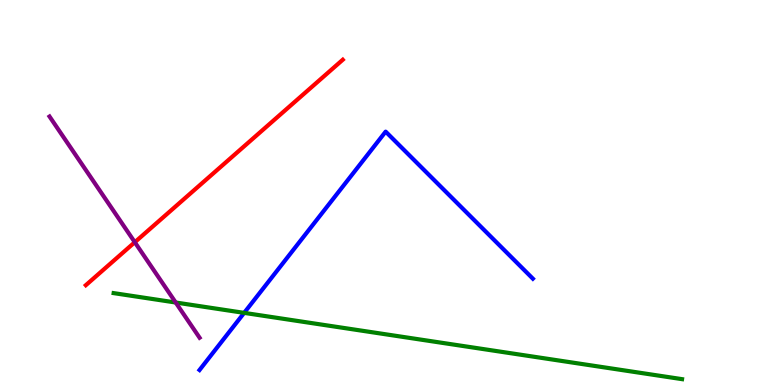[{'lines': ['blue', 'red'], 'intersections': []}, {'lines': ['green', 'red'], 'intersections': []}, {'lines': ['purple', 'red'], 'intersections': [{'x': 1.74, 'y': 3.71}]}, {'lines': ['blue', 'green'], 'intersections': [{'x': 3.15, 'y': 1.87}]}, {'lines': ['blue', 'purple'], 'intersections': []}, {'lines': ['green', 'purple'], 'intersections': [{'x': 2.27, 'y': 2.14}]}]